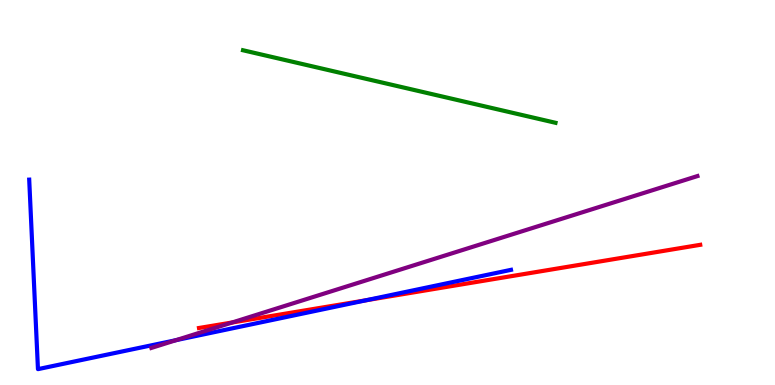[{'lines': ['blue', 'red'], 'intersections': [{'x': 4.72, 'y': 2.2}]}, {'lines': ['green', 'red'], 'intersections': []}, {'lines': ['purple', 'red'], 'intersections': [{'x': 3.0, 'y': 1.62}]}, {'lines': ['blue', 'green'], 'intersections': []}, {'lines': ['blue', 'purple'], 'intersections': [{'x': 2.27, 'y': 1.16}]}, {'lines': ['green', 'purple'], 'intersections': []}]